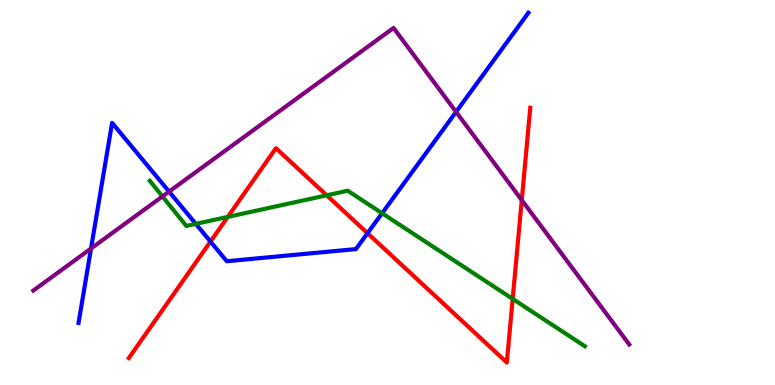[{'lines': ['blue', 'red'], 'intersections': [{'x': 2.72, 'y': 3.73}, {'x': 4.74, 'y': 3.94}]}, {'lines': ['green', 'red'], 'intersections': [{'x': 2.94, 'y': 4.37}, {'x': 4.22, 'y': 4.93}, {'x': 6.62, 'y': 2.24}]}, {'lines': ['purple', 'red'], 'intersections': [{'x': 6.73, 'y': 4.8}]}, {'lines': ['blue', 'green'], 'intersections': [{'x': 2.53, 'y': 4.19}, {'x': 4.93, 'y': 4.46}]}, {'lines': ['blue', 'purple'], 'intersections': [{'x': 1.17, 'y': 3.55}, {'x': 2.18, 'y': 5.02}, {'x': 5.88, 'y': 7.09}]}, {'lines': ['green', 'purple'], 'intersections': [{'x': 2.1, 'y': 4.9}]}]